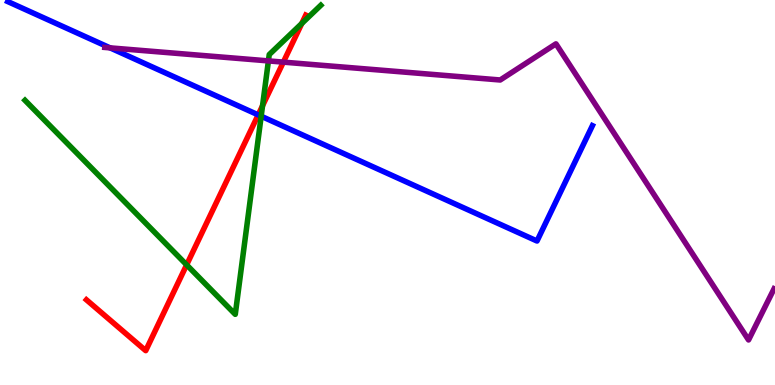[{'lines': ['blue', 'red'], 'intersections': [{'x': 3.33, 'y': 7.02}]}, {'lines': ['green', 'red'], 'intersections': [{'x': 2.41, 'y': 3.12}, {'x': 3.39, 'y': 7.25}, {'x': 3.89, 'y': 9.39}]}, {'lines': ['purple', 'red'], 'intersections': [{'x': 3.66, 'y': 8.39}]}, {'lines': ['blue', 'green'], 'intersections': [{'x': 3.37, 'y': 6.98}]}, {'lines': ['blue', 'purple'], 'intersections': [{'x': 1.42, 'y': 8.76}]}, {'lines': ['green', 'purple'], 'intersections': [{'x': 3.46, 'y': 8.42}]}]